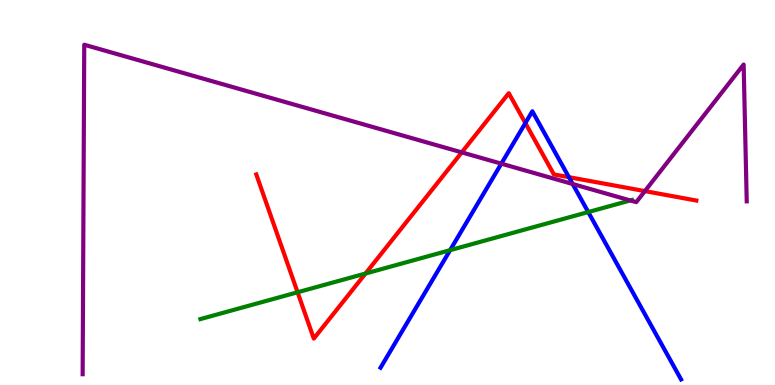[{'lines': ['blue', 'red'], 'intersections': [{'x': 6.78, 'y': 6.8}, {'x': 7.34, 'y': 5.4}]}, {'lines': ['green', 'red'], 'intersections': [{'x': 3.84, 'y': 2.41}, {'x': 4.72, 'y': 2.9}]}, {'lines': ['purple', 'red'], 'intersections': [{'x': 5.96, 'y': 6.04}, {'x': 8.32, 'y': 5.04}]}, {'lines': ['blue', 'green'], 'intersections': [{'x': 5.81, 'y': 3.5}, {'x': 7.59, 'y': 4.49}]}, {'lines': ['blue', 'purple'], 'intersections': [{'x': 6.47, 'y': 5.75}, {'x': 7.39, 'y': 5.22}]}, {'lines': ['green', 'purple'], 'intersections': [{'x': 8.13, 'y': 4.79}]}]